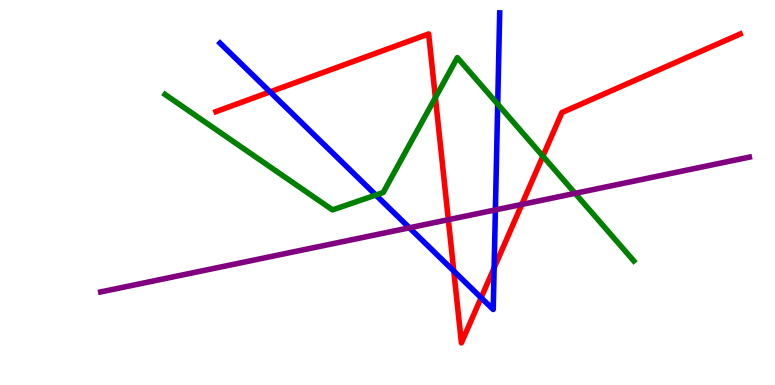[{'lines': ['blue', 'red'], 'intersections': [{'x': 3.48, 'y': 7.61}, {'x': 5.86, 'y': 2.96}, {'x': 6.21, 'y': 2.27}, {'x': 6.38, 'y': 3.04}]}, {'lines': ['green', 'red'], 'intersections': [{'x': 5.62, 'y': 7.47}, {'x': 7.0, 'y': 5.94}]}, {'lines': ['purple', 'red'], 'intersections': [{'x': 5.78, 'y': 4.29}, {'x': 6.73, 'y': 4.69}]}, {'lines': ['blue', 'green'], 'intersections': [{'x': 4.85, 'y': 4.93}, {'x': 6.42, 'y': 7.3}]}, {'lines': ['blue', 'purple'], 'intersections': [{'x': 5.28, 'y': 4.08}, {'x': 6.39, 'y': 4.55}]}, {'lines': ['green', 'purple'], 'intersections': [{'x': 7.42, 'y': 4.98}]}]